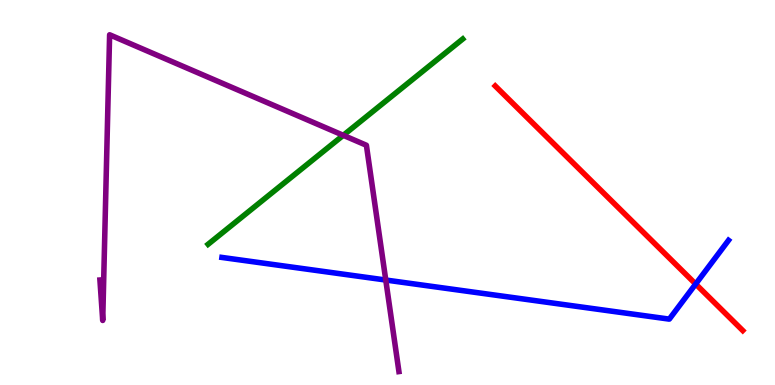[{'lines': ['blue', 'red'], 'intersections': [{'x': 8.98, 'y': 2.62}]}, {'lines': ['green', 'red'], 'intersections': []}, {'lines': ['purple', 'red'], 'intersections': []}, {'lines': ['blue', 'green'], 'intersections': []}, {'lines': ['blue', 'purple'], 'intersections': [{'x': 4.98, 'y': 2.73}]}, {'lines': ['green', 'purple'], 'intersections': [{'x': 4.43, 'y': 6.49}]}]